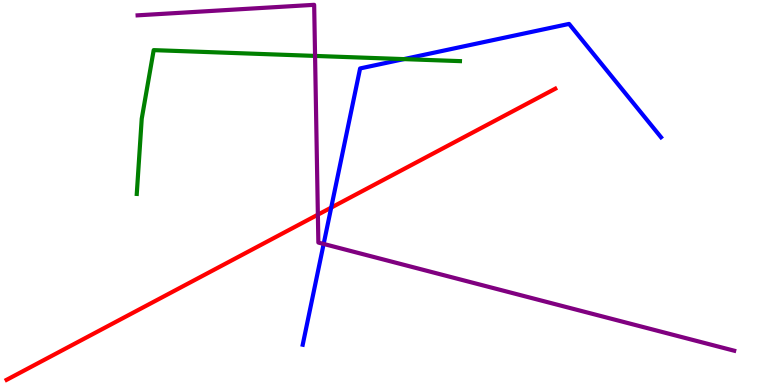[{'lines': ['blue', 'red'], 'intersections': [{'x': 4.27, 'y': 4.61}]}, {'lines': ['green', 'red'], 'intersections': []}, {'lines': ['purple', 'red'], 'intersections': [{'x': 4.1, 'y': 4.42}]}, {'lines': ['blue', 'green'], 'intersections': [{'x': 5.21, 'y': 8.46}]}, {'lines': ['blue', 'purple'], 'intersections': [{'x': 4.18, 'y': 3.66}]}, {'lines': ['green', 'purple'], 'intersections': [{'x': 4.07, 'y': 8.55}]}]